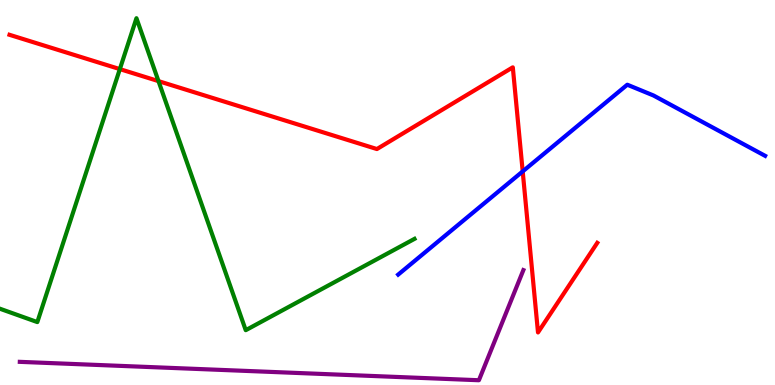[{'lines': ['blue', 'red'], 'intersections': [{'x': 6.74, 'y': 5.55}]}, {'lines': ['green', 'red'], 'intersections': [{'x': 1.55, 'y': 8.2}, {'x': 2.05, 'y': 7.89}]}, {'lines': ['purple', 'red'], 'intersections': []}, {'lines': ['blue', 'green'], 'intersections': []}, {'lines': ['blue', 'purple'], 'intersections': []}, {'lines': ['green', 'purple'], 'intersections': []}]